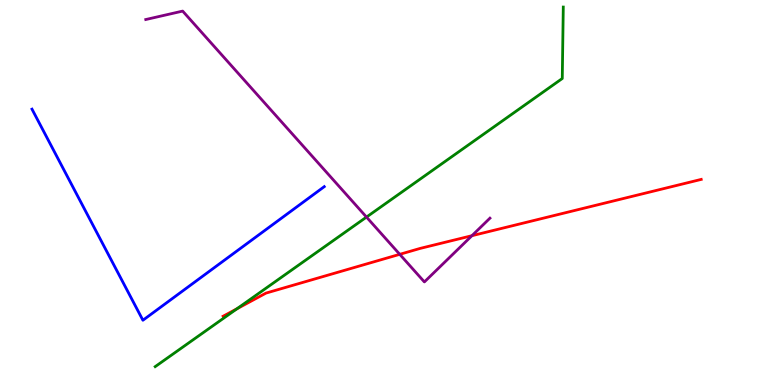[{'lines': ['blue', 'red'], 'intersections': []}, {'lines': ['green', 'red'], 'intersections': [{'x': 3.06, 'y': 1.98}]}, {'lines': ['purple', 'red'], 'intersections': [{'x': 5.16, 'y': 3.39}, {'x': 6.09, 'y': 3.88}]}, {'lines': ['blue', 'green'], 'intersections': []}, {'lines': ['blue', 'purple'], 'intersections': []}, {'lines': ['green', 'purple'], 'intersections': [{'x': 4.73, 'y': 4.36}]}]